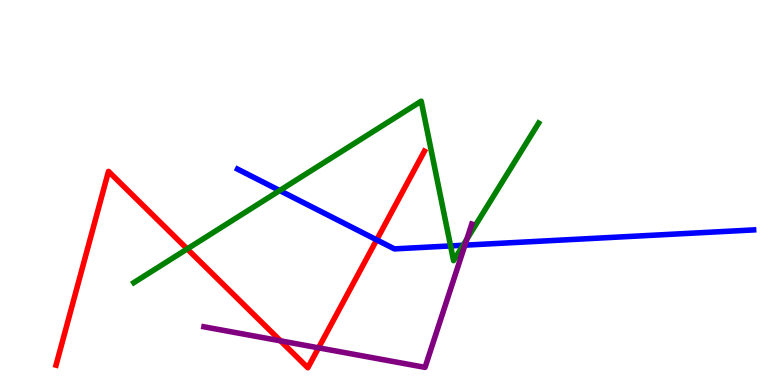[{'lines': ['blue', 'red'], 'intersections': [{'x': 4.86, 'y': 3.77}]}, {'lines': ['green', 'red'], 'intersections': [{'x': 2.42, 'y': 3.53}]}, {'lines': ['purple', 'red'], 'intersections': [{'x': 3.62, 'y': 1.15}, {'x': 4.11, 'y': 0.965}]}, {'lines': ['blue', 'green'], 'intersections': [{'x': 3.61, 'y': 5.05}, {'x': 5.81, 'y': 3.61}, {'x': 5.98, 'y': 3.63}]}, {'lines': ['blue', 'purple'], 'intersections': [{'x': 6.0, 'y': 3.63}]}, {'lines': ['green', 'purple'], 'intersections': [{'x': 6.02, 'y': 3.79}]}]